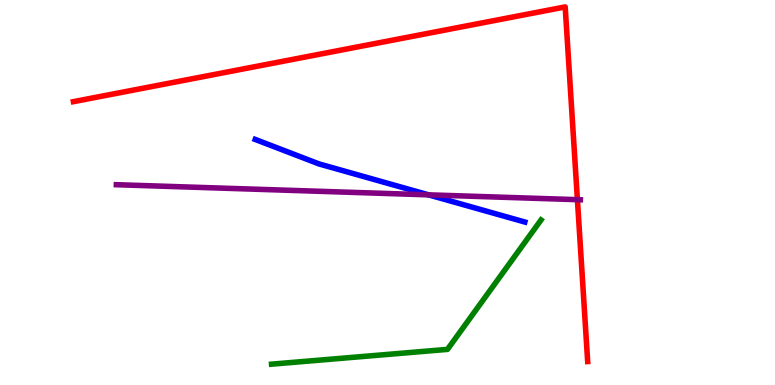[{'lines': ['blue', 'red'], 'intersections': []}, {'lines': ['green', 'red'], 'intersections': []}, {'lines': ['purple', 'red'], 'intersections': [{'x': 7.45, 'y': 4.81}]}, {'lines': ['blue', 'green'], 'intersections': []}, {'lines': ['blue', 'purple'], 'intersections': [{'x': 5.53, 'y': 4.94}]}, {'lines': ['green', 'purple'], 'intersections': []}]